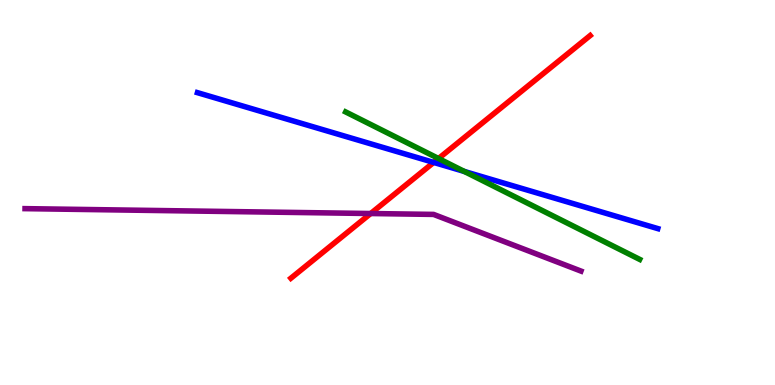[{'lines': ['blue', 'red'], 'intersections': [{'x': 5.6, 'y': 5.78}]}, {'lines': ['green', 'red'], 'intersections': [{'x': 5.66, 'y': 5.88}]}, {'lines': ['purple', 'red'], 'intersections': [{'x': 4.78, 'y': 4.45}]}, {'lines': ['blue', 'green'], 'intersections': [{'x': 5.99, 'y': 5.55}]}, {'lines': ['blue', 'purple'], 'intersections': []}, {'lines': ['green', 'purple'], 'intersections': []}]